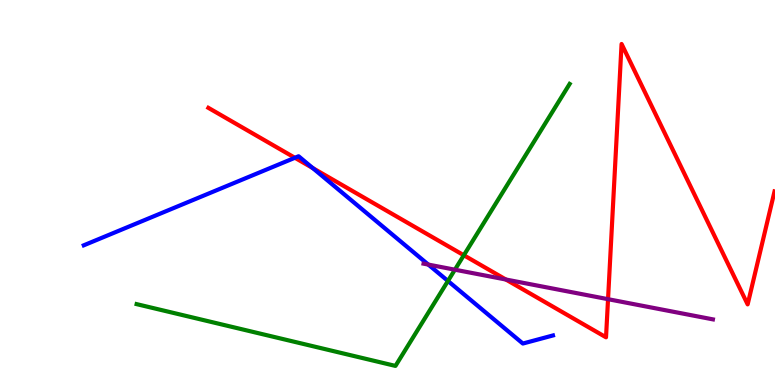[{'lines': ['blue', 'red'], 'intersections': [{'x': 3.81, 'y': 5.9}, {'x': 4.04, 'y': 5.63}]}, {'lines': ['green', 'red'], 'intersections': [{'x': 5.98, 'y': 3.37}]}, {'lines': ['purple', 'red'], 'intersections': [{'x': 6.53, 'y': 2.74}, {'x': 7.85, 'y': 2.23}]}, {'lines': ['blue', 'green'], 'intersections': [{'x': 5.78, 'y': 2.7}]}, {'lines': ['blue', 'purple'], 'intersections': [{'x': 5.53, 'y': 3.13}]}, {'lines': ['green', 'purple'], 'intersections': [{'x': 5.87, 'y': 2.99}]}]